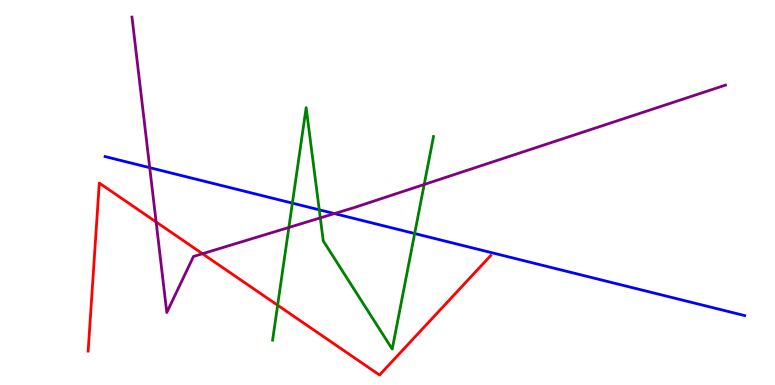[{'lines': ['blue', 'red'], 'intersections': []}, {'lines': ['green', 'red'], 'intersections': [{'x': 3.58, 'y': 2.07}]}, {'lines': ['purple', 'red'], 'intersections': [{'x': 2.01, 'y': 4.23}, {'x': 2.61, 'y': 3.41}]}, {'lines': ['blue', 'green'], 'intersections': [{'x': 3.77, 'y': 4.72}, {'x': 4.12, 'y': 4.55}, {'x': 5.35, 'y': 3.93}]}, {'lines': ['blue', 'purple'], 'intersections': [{'x': 1.93, 'y': 5.65}, {'x': 4.32, 'y': 4.45}]}, {'lines': ['green', 'purple'], 'intersections': [{'x': 3.73, 'y': 4.09}, {'x': 4.13, 'y': 4.34}, {'x': 5.47, 'y': 5.21}]}]